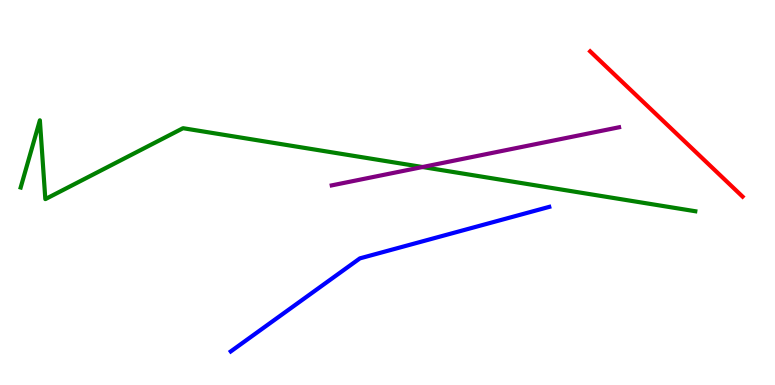[{'lines': ['blue', 'red'], 'intersections': []}, {'lines': ['green', 'red'], 'intersections': []}, {'lines': ['purple', 'red'], 'intersections': []}, {'lines': ['blue', 'green'], 'intersections': []}, {'lines': ['blue', 'purple'], 'intersections': []}, {'lines': ['green', 'purple'], 'intersections': [{'x': 5.45, 'y': 5.66}]}]